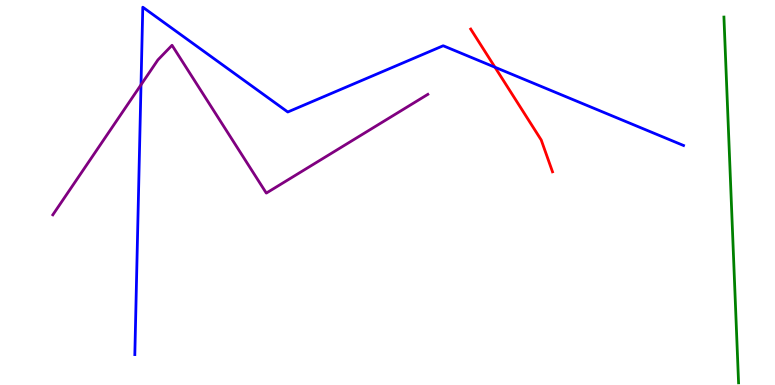[{'lines': ['blue', 'red'], 'intersections': [{'x': 6.39, 'y': 8.25}]}, {'lines': ['green', 'red'], 'intersections': []}, {'lines': ['purple', 'red'], 'intersections': []}, {'lines': ['blue', 'green'], 'intersections': []}, {'lines': ['blue', 'purple'], 'intersections': [{'x': 1.82, 'y': 7.8}]}, {'lines': ['green', 'purple'], 'intersections': []}]